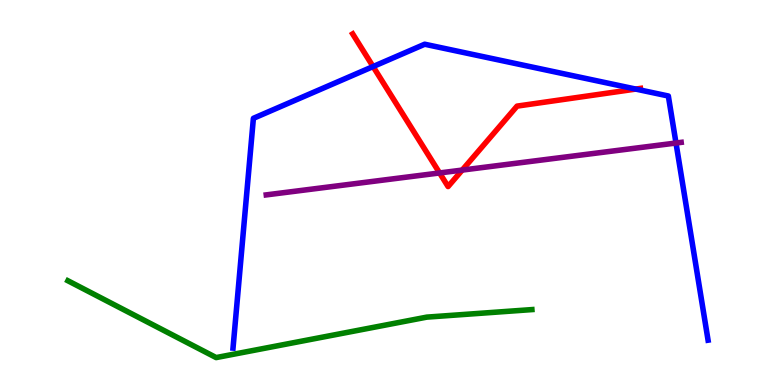[{'lines': ['blue', 'red'], 'intersections': [{'x': 4.81, 'y': 8.27}, {'x': 8.2, 'y': 7.69}]}, {'lines': ['green', 'red'], 'intersections': []}, {'lines': ['purple', 'red'], 'intersections': [{'x': 5.67, 'y': 5.51}, {'x': 5.96, 'y': 5.58}]}, {'lines': ['blue', 'green'], 'intersections': []}, {'lines': ['blue', 'purple'], 'intersections': [{'x': 8.72, 'y': 6.28}]}, {'lines': ['green', 'purple'], 'intersections': []}]